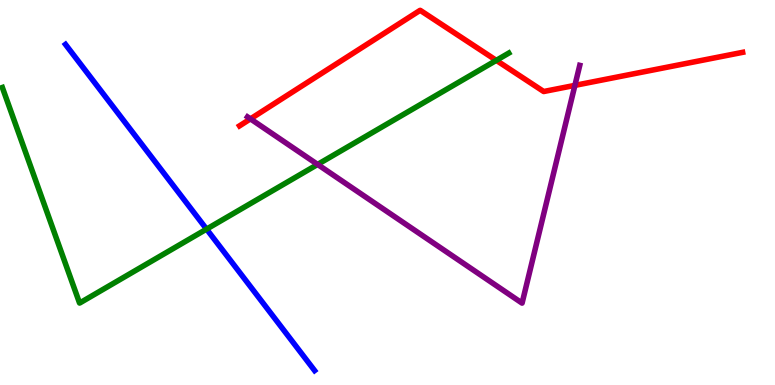[{'lines': ['blue', 'red'], 'intersections': []}, {'lines': ['green', 'red'], 'intersections': [{'x': 6.4, 'y': 8.43}]}, {'lines': ['purple', 'red'], 'intersections': [{'x': 3.23, 'y': 6.91}, {'x': 7.42, 'y': 7.78}]}, {'lines': ['blue', 'green'], 'intersections': [{'x': 2.67, 'y': 4.05}]}, {'lines': ['blue', 'purple'], 'intersections': []}, {'lines': ['green', 'purple'], 'intersections': [{'x': 4.1, 'y': 5.73}]}]